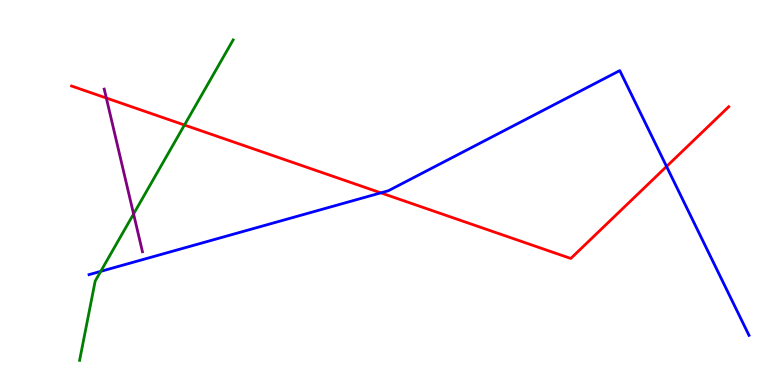[{'lines': ['blue', 'red'], 'intersections': [{'x': 4.91, 'y': 4.99}, {'x': 8.6, 'y': 5.68}]}, {'lines': ['green', 'red'], 'intersections': [{'x': 2.38, 'y': 6.75}]}, {'lines': ['purple', 'red'], 'intersections': [{'x': 1.37, 'y': 7.45}]}, {'lines': ['blue', 'green'], 'intersections': [{'x': 1.3, 'y': 2.95}]}, {'lines': ['blue', 'purple'], 'intersections': []}, {'lines': ['green', 'purple'], 'intersections': [{'x': 1.72, 'y': 4.44}]}]